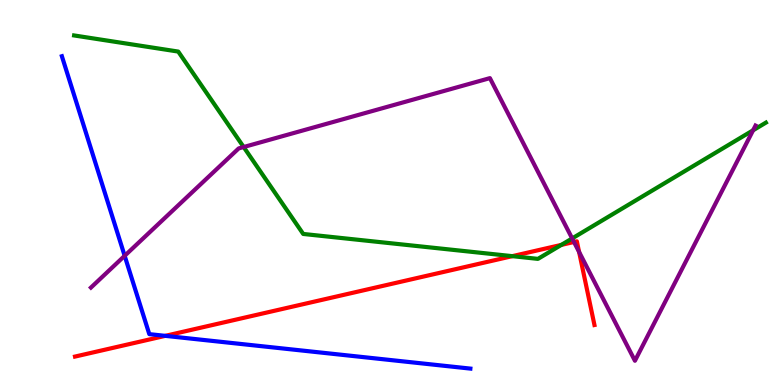[{'lines': ['blue', 'red'], 'intersections': [{'x': 2.13, 'y': 1.28}]}, {'lines': ['green', 'red'], 'intersections': [{'x': 6.61, 'y': 3.35}, {'x': 7.24, 'y': 3.64}]}, {'lines': ['purple', 'red'], 'intersections': [{'x': 7.41, 'y': 3.71}, {'x': 7.47, 'y': 3.46}]}, {'lines': ['blue', 'green'], 'intersections': []}, {'lines': ['blue', 'purple'], 'intersections': [{'x': 1.61, 'y': 3.36}]}, {'lines': ['green', 'purple'], 'intersections': [{'x': 3.14, 'y': 6.18}, {'x': 7.38, 'y': 3.81}, {'x': 9.72, 'y': 6.62}]}]